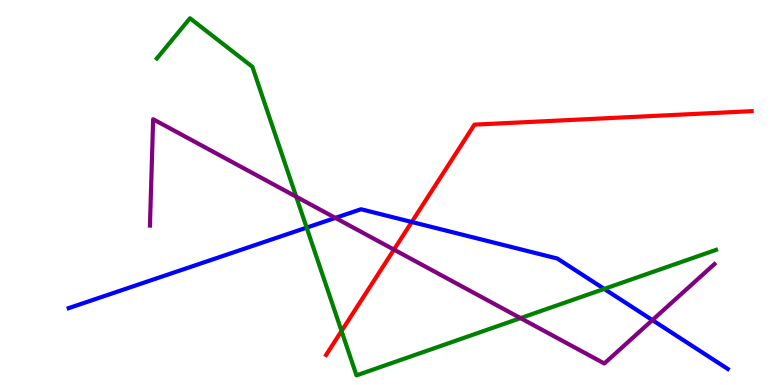[{'lines': ['blue', 'red'], 'intersections': [{'x': 5.31, 'y': 4.23}]}, {'lines': ['green', 'red'], 'intersections': [{'x': 4.41, 'y': 1.4}]}, {'lines': ['purple', 'red'], 'intersections': [{'x': 5.08, 'y': 3.52}]}, {'lines': ['blue', 'green'], 'intersections': [{'x': 3.96, 'y': 4.09}, {'x': 7.8, 'y': 2.5}]}, {'lines': ['blue', 'purple'], 'intersections': [{'x': 4.33, 'y': 4.34}, {'x': 8.42, 'y': 1.69}]}, {'lines': ['green', 'purple'], 'intersections': [{'x': 3.82, 'y': 4.89}, {'x': 6.72, 'y': 1.74}]}]